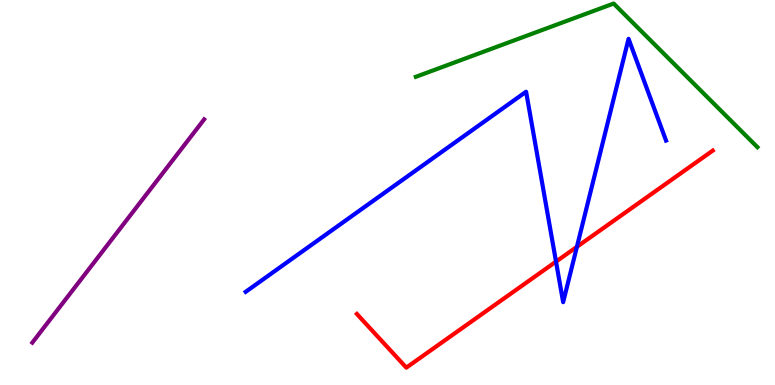[{'lines': ['blue', 'red'], 'intersections': [{'x': 7.17, 'y': 3.2}, {'x': 7.44, 'y': 3.59}]}, {'lines': ['green', 'red'], 'intersections': []}, {'lines': ['purple', 'red'], 'intersections': []}, {'lines': ['blue', 'green'], 'intersections': []}, {'lines': ['blue', 'purple'], 'intersections': []}, {'lines': ['green', 'purple'], 'intersections': []}]